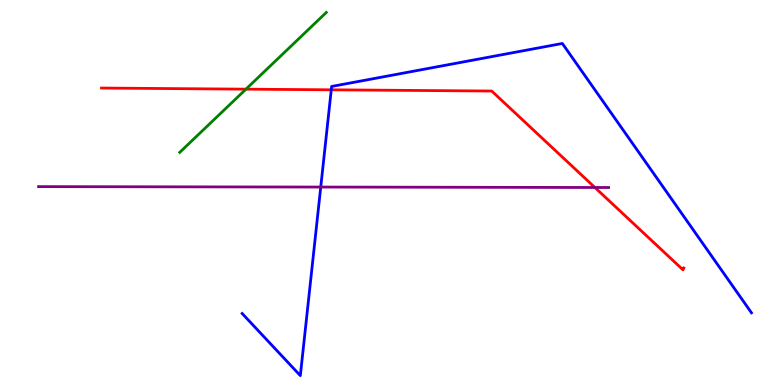[{'lines': ['blue', 'red'], 'intersections': [{'x': 4.27, 'y': 7.67}]}, {'lines': ['green', 'red'], 'intersections': [{'x': 3.17, 'y': 7.68}]}, {'lines': ['purple', 'red'], 'intersections': [{'x': 7.68, 'y': 5.13}]}, {'lines': ['blue', 'green'], 'intersections': []}, {'lines': ['blue', 'purple'], 'intersections': [{'x': 4.14, 'y': 5.14}]}, {'lines': ['green', 'purple'], 'intersections': []}]